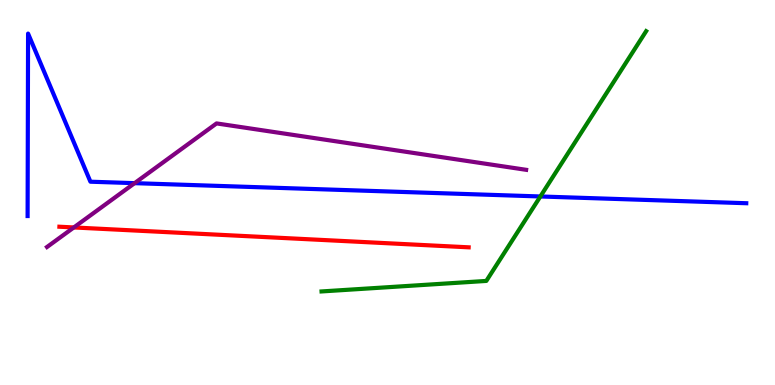[{'lines': ['blue', 'red'], 'intersections': []}, {'lines': ['green', 'red'], 'intersections': []}, {'lines': ['purple', 'red'], 'intersections': [{'x': 0.953, 'y': 4.09}]}, {'lines': ['blue', 'green'], 'intersections': [{'x': 6.97, 'y': 4.9}]}, {'lines': ['blue', 'purple'], 'intersections': [{'x': 1.74, 'y': 5.24}]}, {'lines': ['green', 'purple'], 'intersections': []}]